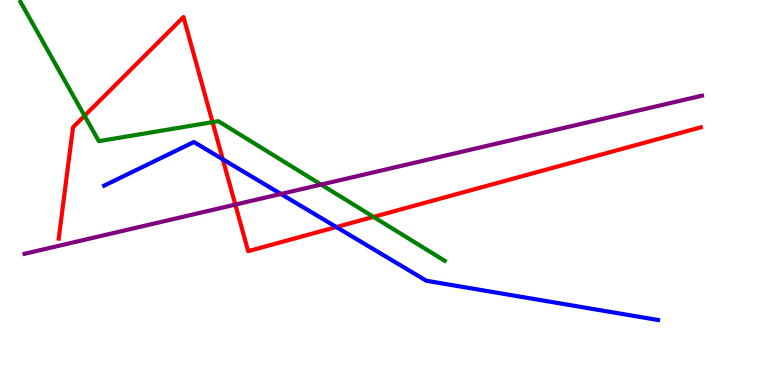[{'lines': ['blue', 'red'], 'intersections': [{'x': 2.87, 'y': 5.86}, {'x': 4.34, 'y': 4.1}]}, {'lines': ['green', 'red'], 'intersections': [{'x': 1.09, 'y': 6.99}, {'x': 2.74, 'y': 6.83}, {'x': 4.82, 'y': 4.37}]}, {'lines': ['purple', 'red'], 'intersections': [{'x': 3.04, 'y': 4.69}]}, {'lines': ['blue', 'green'], 'intersections': []}, {'lines': ['blue', 'purple'], 'intersections': [{'x': 3.62, 'y': 4.96}]}, {'lines': ['green', 'purple'], 'intersections': [{'x': 4.14, 'y': 5.21}]}]